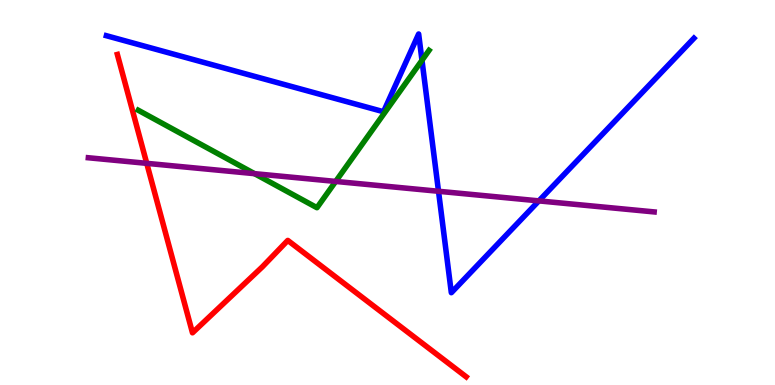[{'lines': ['blue', 'red'], 'intersections': []}, {'lines': ['green', 'red'], 'intersections': []}, {'lines': ['purple', 'red'], 'intersections': [{'x': 1.89, 'y': 5.76}]}, {'lines': ['blue', 'green'], 'intersections': [{'x': 5.44, 'y': 8.43}]}, {'lines': ['blue', 'purple'], 'intersections': [{'x': 5.66, 'y': 5.03}, {'x': 6.95, 'y': 4.78}]}, {'lines': ['green', 'purple'], 'intersections': [{'x': 3.28, 'y': 5.49}, {'x': 4.33, 'y': 5.29}]}]